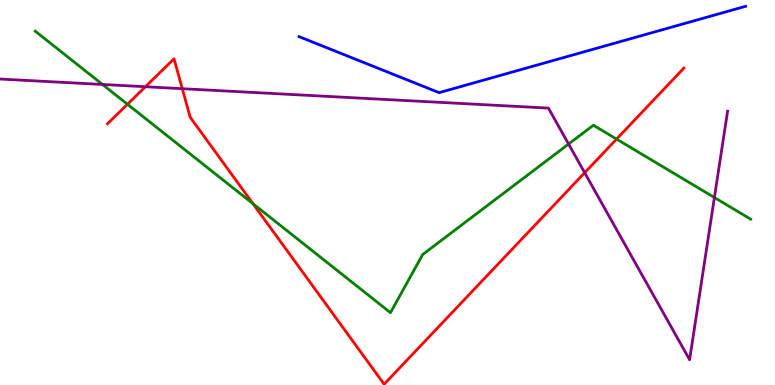[{'lines': ['blue', 'red'], 'intersections': []}, {'lines': ['green', 'red'], 'intersections': [{'x': 1.64, 'y': 7.29}, {'x': 3.26, 'y': 4.71}, {'x': 7.96, 'y': 6.39}]}, {'lines': ['purple', 'red'], 'intersections': [{'x': 1.88, 'y': 7.75}, {'x': 2.35, 'y': 7.7}, {'x': 7.54, 'y': 5.51}]}, {'lines': ['blue', 'green'], 'intersections': []}, {'lines': ['blue', 'purple'], 'intersections': []}, {'lines': ['green', 'purple'], 'intersections': [{'x': 1.32, 'y': 7.81}, {'x': 7.34, 'y': 6.26}, {'x': 9.22, 'y': 4.87}]}]